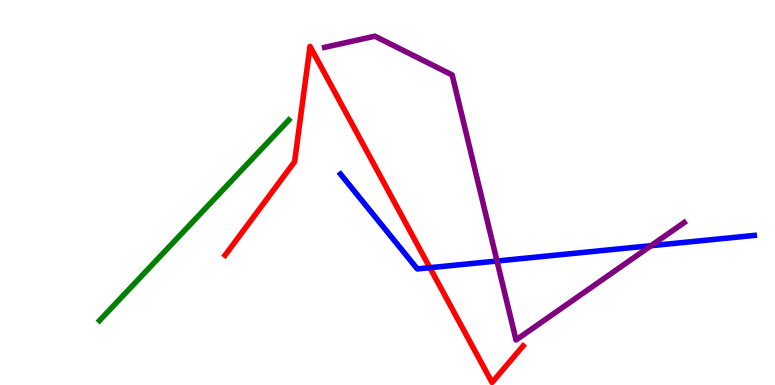[{'lines': ['blue', 'red'], 'intersections': [{'x': 5.55, 'y': 3.05}]}, {'lines': ['green', 'red'], 'intersections': []}, {'lines': ['purple', 'red'], 'intersections': []}, {'lines': ['blue', 'green'], 'intersections': []}, {'lines': ['blue', 'purple'], 'intersections': [{'x': 6.41, 'y': 3.22}, {'x': 8.4, 'y': 3.62}]}, {'lines': ['green', 'purple'], 'intersections': []}]